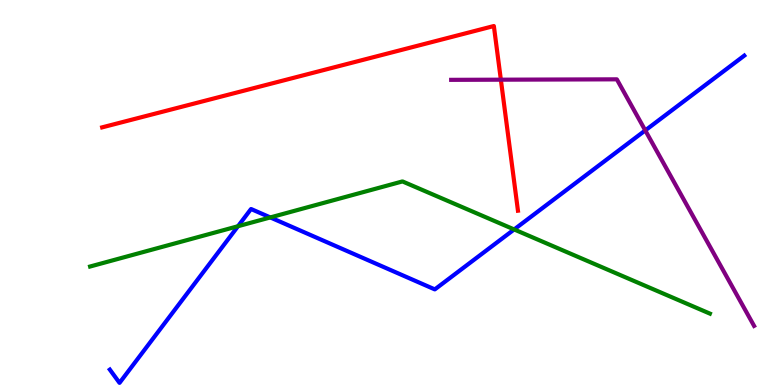[{'lines': ['blue', 'red'], 'intersections': []}, {'lines': ['green', 'red'], 'intersections': []}, {'lines': ['purple', 'red'], 'intersections': [{'x': 6.46, 'y': 7.93}]}, {'lines': ['blue', 'green'], 'intersections': [{'x': 3.07, 'y': 4.12}, {'x': 3.49, 'y': 4.35}, {'x': 6.63, 'y': 4.04}]}, {'lines': ['blue', 'purple'], 'intersections': [{'x': 8.33, 'y': 6.61}]}, {'lines': ['green', 'purple'], 'intersections': []}]